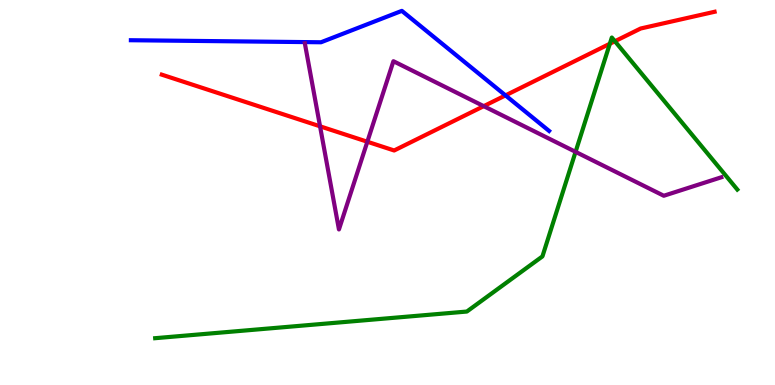[{'lines': ['blue', 'red'], 'intersections': [{'x': 6.52, 'y': 7.52}]}, {'lines': ['green', 'red'], 'intersections': [{'x': 7.87, 'y': 8.86}, {'x': 7.93, 'y': 8.93}]}, {'lines': ['purple', 'red'], 'intersections': [{'x': 4.13, 'y': 6.72}, {'x': 4.74, 'y': 6.32}, {'x': 6.24, 'y': 7.24}]}, {'lines': ['blue', 'green'], 'intersections': []}, {'lines': ['blue', 'purple'], 'intersections': []}, {'lines': ['green', 'purple'], 'intersections': [{'x': 7.43, 'y': 6.06}]}]